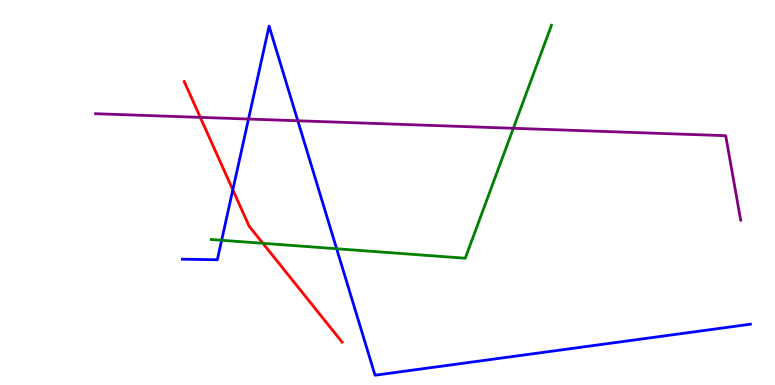[{'lines': ['blue', 'red'], 'intersections': [{'x': 3.0, 'y': 5.07}]}, {'lines': ['green', 'red'], 'intersections': [{'x': 3.39, 'y': 3.68}]}, {'lines': ['purple', 'red'], 'intersections': [{'x': 2.58, 'y': 6.95}]}, {'lines': ['blue', 'green'], 'intersections': [{'x': 2.86, 'y': 3.76}, {'x': 4.34, 'y': 3.54}]}, {'lines': ['blue', 'purple'], 'intersections': [{'x': 3.21, 'y': 6.91}, {'x': 3.84, 'y': 6.86}]}, {'lines': ['green', 'purple'], 'intersections': [{'x': 6.62, 'y': 6.67}]}]